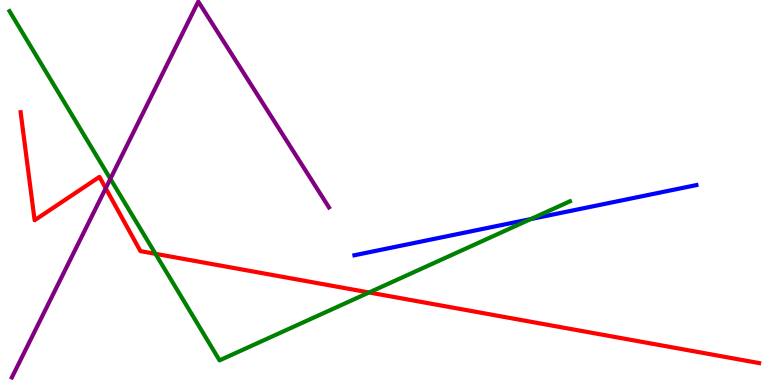[{'lines': ['blue', 'red'], 'intersections': []}, {'lines': ['green', 'red'], 'intersections': [{'x': 2.01, 'y': 3.41}, {'x': 4.76, 'y': 2.4}]}, {'lines': ['purple', 'red'], 'intersections': [{'x': 1.36, 'y': 5.11}]}, {'lines': ['blue', 'green'], 'intersections': [{'x': 6.85, 'y': 4.31}]}, {'lines': ['blue', 'purple'], 'intersections': []}, {'lines': ['green', 'purple'], 'intersections': [{'x': 1.42, 'y': 5.35}]}]